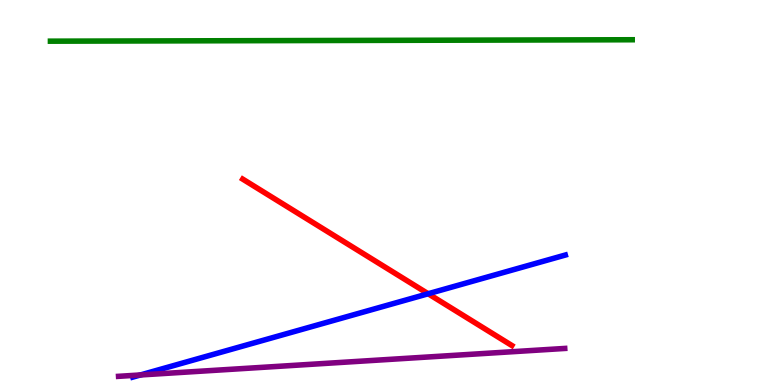[{'lines': ['blue', 'red'], 'intersections': [{'x': 5.52, 'y': 2.37}]}, {'lines': ['green', 'red'], 'intersections': []}, {'lines': ['purple', 'red'], 'intersections': []}, {'lines': ['blue', 'green'], 'intersections': []}, {'lines': ['blue', 'purple'], 'intersections': [{'x': 1.81, 'y': 0.261}]}, {'lines': ['green', 'purple'], 'intersections': []}]